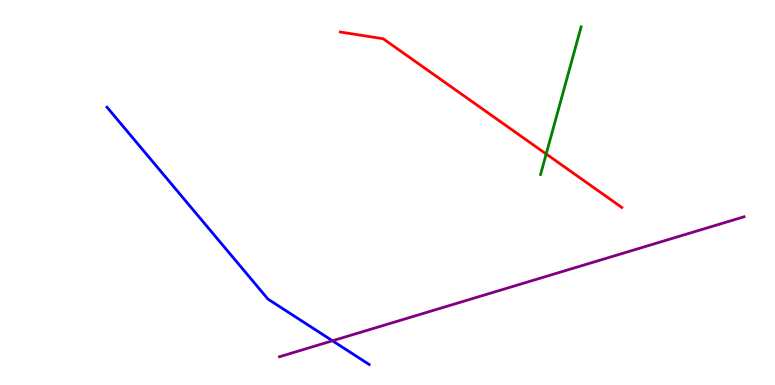[{'lines': ['blue', 'red'], 'intersections': []}, {'lines': ['green', 'red'], 'intersections': [{'x': 7.05, 'y': 6.0}]}, {'lines': ['purple', 'red'], 'intersections': []}, {'lines': ['blue', 'green'], 'intersections': []}, {'lines': ['blue', 'purple'], 'intersections': [{'x': 4.29, 'y': 1.15}]}, {'lines': ['green', 'purple'], 'intersections': []}]